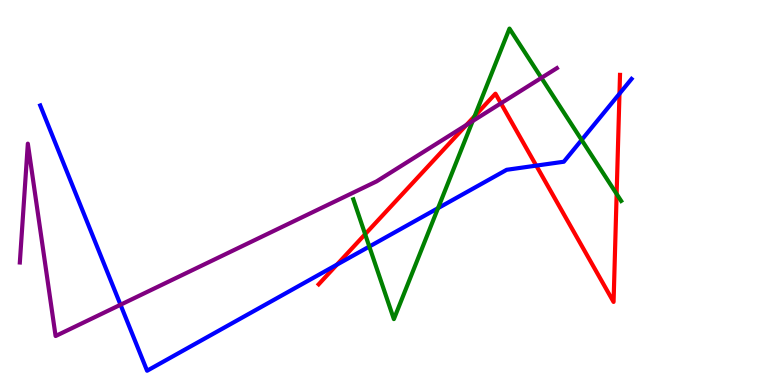[{'lines': ['blue', 'red'], 'intersections': [{'x': 4.35, 'y': 3.13}, {'x': 6.92, 'y': 5.7}, {'x': 7.99, 'y': 7.57}]}, {'lines': ['green', 'red'], 'intersections': [{'x': 4.71, 'y': 3.92}, {'x': 6.12, 'y': 6.98}, {'x': 7.96, 'y': 4.96}]}, {'lines': ['purple', 'red'], 'intersections': [{'x': 6.02, 'y': 6.75}, {'x': 6.46, 'y': 7.32}]}, {'lines': ['blue', 'green'], 'intersections': [{'x': 4.77, 'y': 3.6}, {'x': 5.65, 'y': 4.59}, {'x': 7.5, 'y': 6.36}]}, {'lines': ['blue', 'purple'], 'intersections': [{'x': 1.55, 'y': 2.08}]}, {'lines': ['green', 'purple'], 'intersections': [{'x': 6.1, 'y': 6.86}, {'x': 6.99, 'y': 7.98}]}]